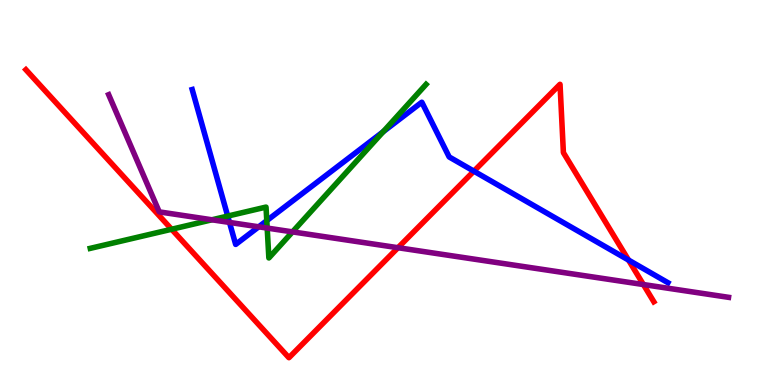[{'lines': ['blue', 'red'], 'intersections': [{'x': 6.11, 'y': 5.55}, {'x': 8.11, 'y': 3.24}]}, {'lines': ['green', 'red'], 'intersections': [{'x': 2.21, 'y': 4.05}]}, {'lines': ['purple', 'red'], 'intersections': [{'x': 5.14, 'y': 3.57}, {'x': 8.3, 'y': 2.61}]}, {'lines': ['blue', 'green'], 'intersections': [{'x': 2.94, 'y': 4.39}, {'x': 3.44, 'y': 4.27}, {'x': 4.94, 'y': 6.58}]}, {'lines': ['blue', 'purple'], 'intersections': [{'x': 2.96, 'y': 4.22}, {'x': 3.34, 'y': 4.11}]}, {'lines': ['green', 'purple'], 'intersections': [{'x': 2.73, 'y': 4.29}, {'x': 3.45, 'y': 4.08}, {'x': 3.77, 'y': 3.98}]}]